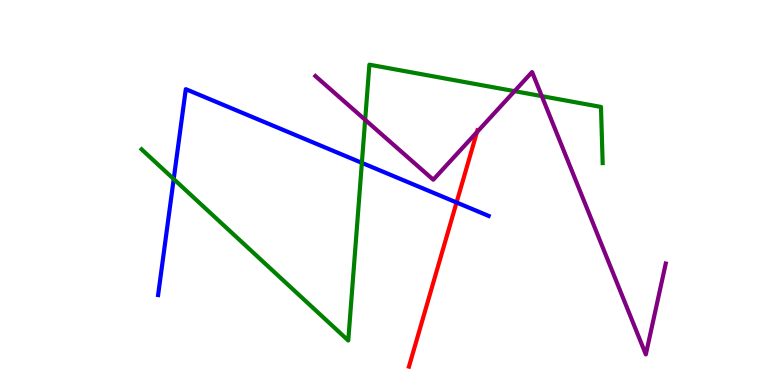[{'lines': ['blue', 'red'], 'intersections': [{'x': 5.89, 'y': 4.74}]}, {'lines': ['green', 'red'], 'intersections': []}, {'lines': ['purple', 'red'], 'intersections': [{'x': 6.15, 'y': 6.57}]}, {'lines': ['blue', 'green'], 'intersections': [{'x': 2.24, 'y': 5.35}, {'x': 4.67, 'y': 5.77}]}, {'lines': ['blue', 'purple'], 'intersections': []}, {'lines': ['green', 'purple'], 'intersections': [{'x': 4.71, 'y': 6.89}, {'x': 6.64, 'y': 7.63}, {'x': 6.99, 'y': 7.5}]}]